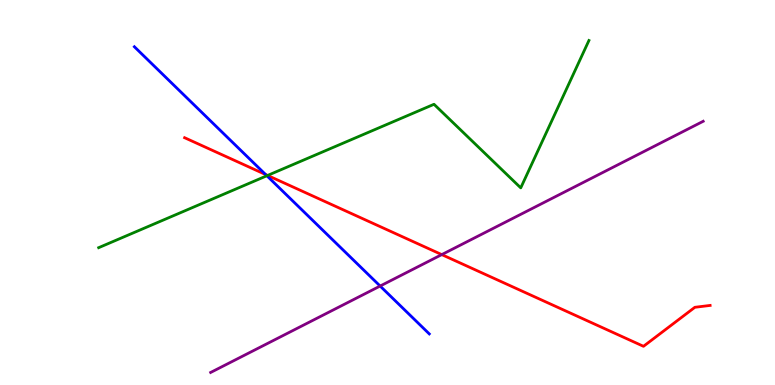[{'lines': ['blue', 'red'], 'intersections': [{'x': 3.43, 'y': 5.47}]}, {'lines': ['green', 'red'], 'intersections': [{'x': 3.45, 'y': 5.44}]}, {'lines': ['purple', 'red'], 'intersections': [{'x': 5.7, 'y': 3.39}]}, {'lines': ['blue', 'green'], 'intersections': [{'x': 3.44, 'y': 5.43}]}, {'lines': ['blue', 'purple'], 'intersections': [{'x': 4.9, 'y': 2.57}]}, {'lines': ['green', 'purple'], 'intersections': []}]